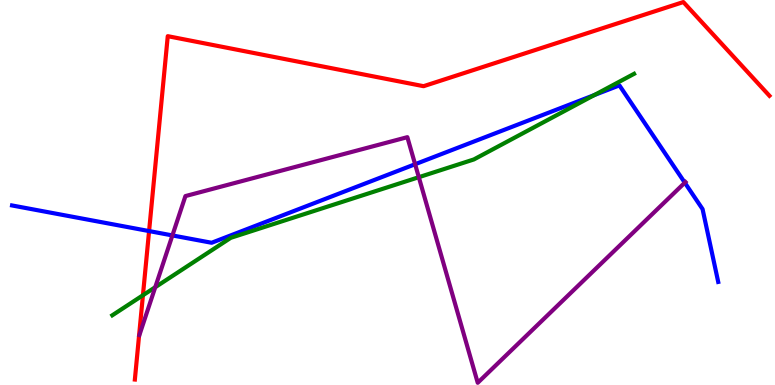[{'lines': ['blue', 'red'], 'intersections': [{'x': 1.92, 'y': 4.0}]}, {'lines': ['green', 'red'], 'intersections': [{'x': 1.84, 'y': 2.33}]}, {'lines': ['purple', 'red'], 'intersections': []}, {'lines': ['blue', 'green'], 'intersections': [{'x': 7.67, 'y': 7.53}]}, {'lines': ['blue', 'purple'], 'intersections': [{'x': 2.22, 'y': 3.88}, {'x': 5.36, 'y': 5.73}, {'x': 8.84, 'y': 5.26}]}, {'lines': ['green', 'purple'], 'intersections': [{'x': 2.0, 'y': 2.54}, {'x': 5.4, 'y': 5.4}]}]